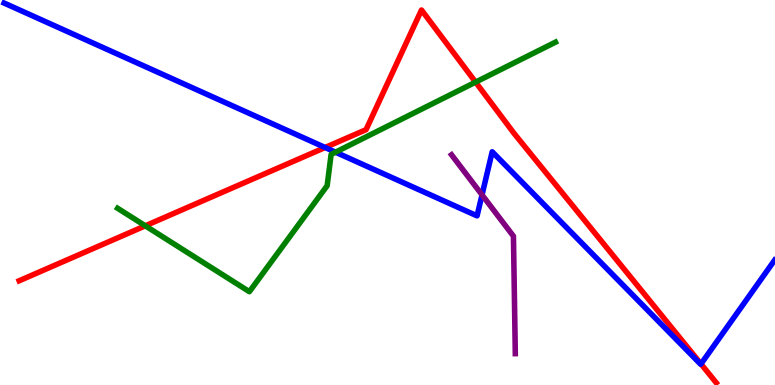[{'lines': ['blue', 'red'], 'intersections': [{'x': 4.2, 'y': 6.17}, {'x': 9.04, 'y': 0.547}]}, {'lines': ['green', 'red'], 'intersections': [{'x': 1.88, 'y': 4.13}, {'x': 6.14, 'y': 7.87}]}, {'lines': ['purple', 'red'], 'intersections': []}, {'lines': ['blue', 'green'], 'intersections': [{'x': 4.33, 'y': 6.05}]}, {'lines': ['blue', 'purple'], 'intersections': [{'x': 6.22, 'y': 4.94}]}, {'lines': ['green', 'purple'], 'intersections': []}]